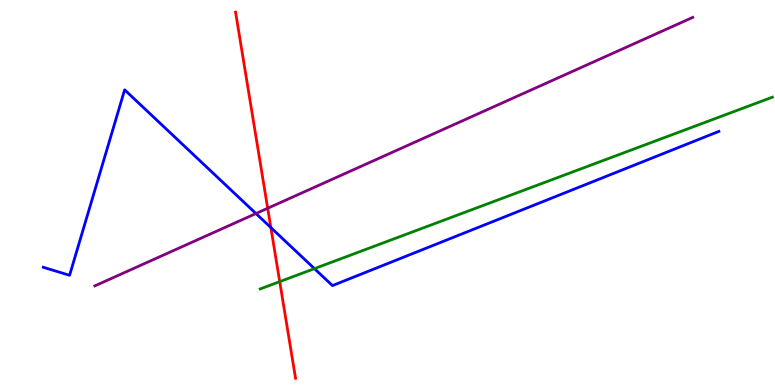[{'lines': ['blue', 'red'], 'intersections': [{'x': 3.49, 'y': 4.09}]}, {'lines': ['green', 'red'], 'intersections': [{'x': 3.61, 'y': 2.68}]}, {'lines': ['purple', 'red'], 'intersections': [{'x': 3.45, 'y': 4.59}]}, {'lines': ['blue', 'green'], 'intersections': [{'x': 4.06, 'y': 3.02}]}, {'lines': ['blue', 'purple'], 'intersections': [{'x': 3.3, 'y': 4.45}]}, {'lines': ['green', 'purple'], 'intersections': []}]